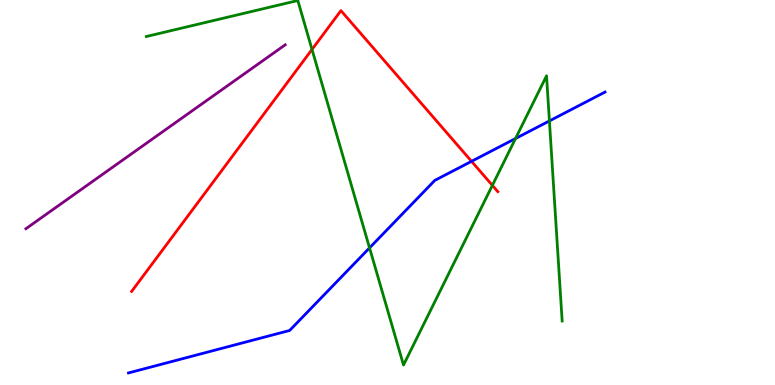[{'lines': ['blue', 'red'], 'intersections': [{'x': 6.08, 'y': 5.81}]}, {'lines': ['green', 'red'], 'intersections': [{'x': 4.03, 'y': 8.72}, {'x': 6.35, 'y': 5.19}]}, {'lines': ['purple', 'red'], 'intersections': []}, {'lines': ['blue', 'green'], 'intersections': [{'x': 4.77, 'y': 3.56}, {'x': 6.65, 'y': 6.4}, {'x': 7.09, 'y': 6.86}]}, {'lines': ['blue', 'purple'], 'intersections': []}, {'lines': ['green', 'purple'], 'intersections': []}]